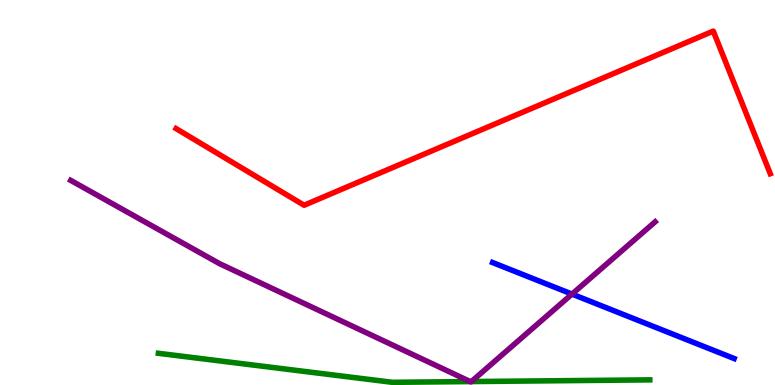[{'lines': ['blue', 'red'], 'intersections': []}, {'lines': ['green', 'red'], 'intersections': []}, {'lines': ['purple', 'red'], 'intersections': []}, {'lines': ['blue', 'green'], 'intersections': []}, {'lines': ['blue', 'purple'], 'intersections': [{'x': 7.38, 'y': 2.36}]}, {'lines': ['green', 'purple'], 'intersections': [{'x': 6.07, 'y': 0.0891}, {'x': 6.08, 'y': 0.0894}]}]